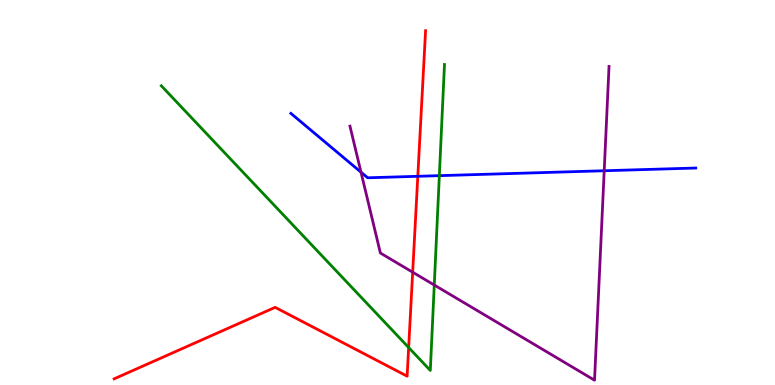[{'lines': ['blue', 'red'], 'intersections': [{'x': 5.39, 'y': 5.42}]}, {'lines': ['green', 'red'], 'intersections': [{'x': 5.27, 'y': 0.973}]}, {'lines': ['purple', 'red'], 'intersections': [{'x': 5.32, 'y': 2.93}]}, {'lines': ['blue', 'green'], 'intersections': [{'x': 5.67, 'y': 5.44}]}, {'lines': ['blue', 'purple'], 'intersections': [{'x': 4.66, 'y': 5.53}, {'x': 7.8, 'y': 5.56}]}, {'lines': ['green', 'purple'], 'intersections': [{'x': 5.6, 'y': 2.6}]}]